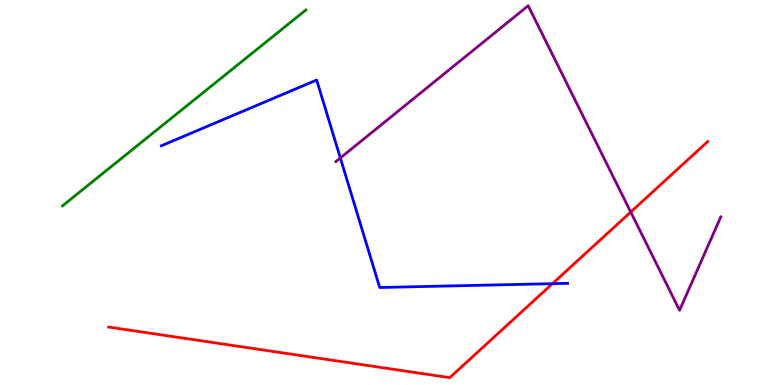[{'lines': ['blue', 'red'], 'intersections': [{'x': 7.13, 'y': 2.63}]}, {'lines': ['green', 'red'], 'intersections': []}, {'lines': ['purple', 'red'], 'intersections': [{'x': 8.14, 'y': 4.49}]}, {'lines': ['blue', 'green'], 'intersections': []}, {'lines': ['blue', 'purple'], 'intersections': [{'x': 4.39, 'y': 5.9}]}, {'lines': ['green', 'purple'], 'intersections': []}]